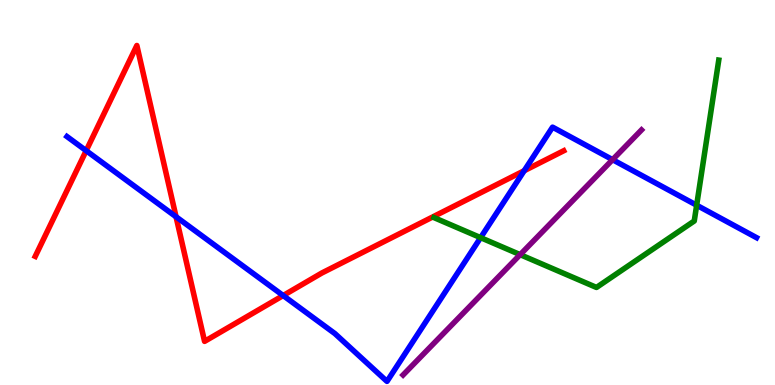[{'lines': ['blue', 'red'], 'intersections': [{'x': 1.11, 'y': 6.09}, {'x': 2.27, 'y': 4.37}, {'x': 3.65, 'y': 2.32}, {'x': 6.76, 'y': 5.57}]}, {'lines': ['green', 'red'], 'intersections': []}, {'lines': ['purple', 'red'], 'intersections': []}, {'lines': ['blue', 'green'], 'intersections': [{'x': 6.2, 'y': 3.83}, {'x': 8.99, 'y': 4.67}]}, {'lines': ['blue', 'purple'], 'intersections': [{'x': 7.9, 'y': 5.85}]}, {'lines': ['green', 'purple'], 'intersections': [{'x': 6.71, 'y': 3.39}]}]